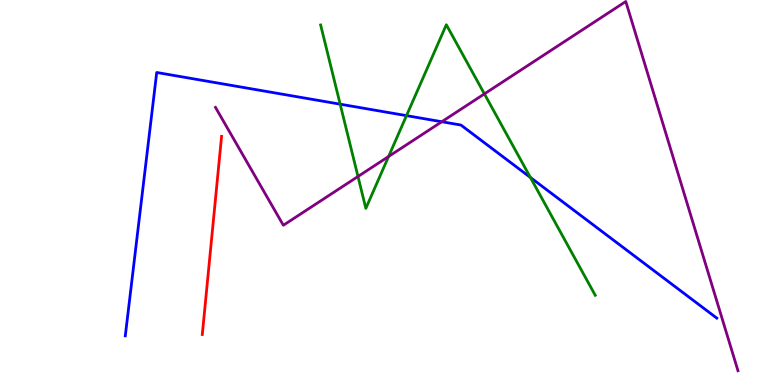[{'lines': ['blue', 'red'], 'intersections': []}, {'lines': ['green', 'red'], 'intersections': []}, {'lines': ['purple', 'red'], 'intersections': []}, {'lines': ['blue', 'green'], 'intersections': [{'x': 4.39, 'y': 7.29}, {'x': 5.25, 'y': 7.0}, {'x': 6.84, 'y': 5.39}]}, {'lines': ['blue', 'purple'], 'intersections': [{'x': 5.7, 'y': 6.84}]}, {'lines': ['green', 'purple'], 'intersections': [{'x': 4.62, 'y': 5.42}, {'x': 5.01, 'y': 5.94}, {'x': 6.25, 'y': 7.56}]}]